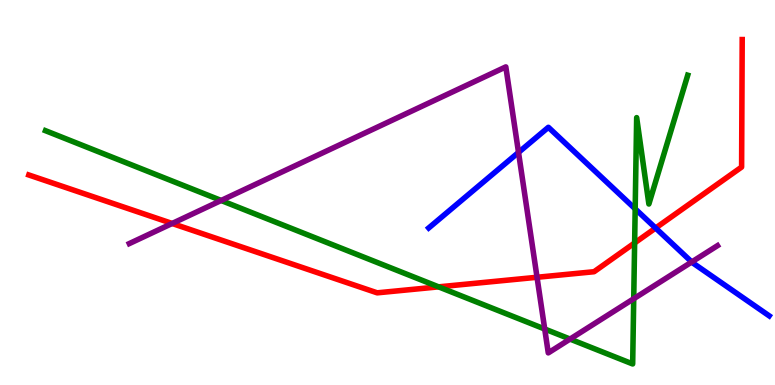[{'lines': ['blue', 'red'], 'intersections': [{'x': 8.46, 'y': 4.08}]}, {'lines': ['green', 'red'], 'intersections': [{'x': 5.66, 'y': 2.55}, {'x': 8.19, 'y': 3.69}]}, {'lines': ['purple', 'red'], 'intersections': [{'x': 2.22, 'y': 4.2}, {'x': 6.93, 'y': 2.8}]}, {'lines': ['blue', 'green'], 'intersections': [{'x': 8.2, 'y': 4.58}]}, {'lines': ['blue', 'purple'], 'intersections': [{'x': 6.69, 'y': 6.04}, {'x': 8.93, 'y': 3.2}]}, {'lines': ['green', 'purple'], 'intersections': [{'x': 2.85, 'y': 4.79}, {'x': 7.03, 'y': 1.45}, {'x': 7.36, 'y': 1.19}, {'x': 8.18, 'y': 2.24}]}]